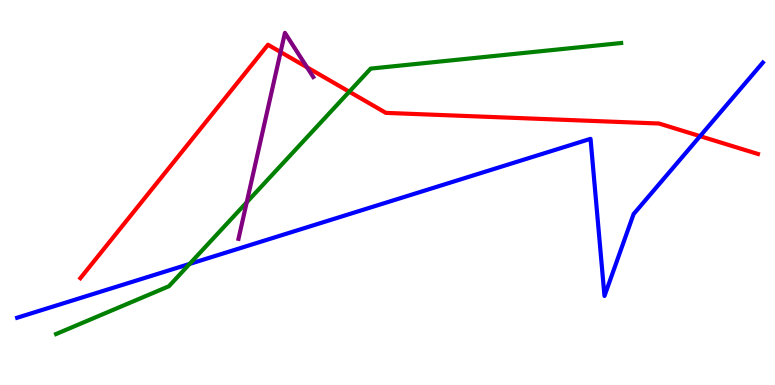[{'lines': ['blue', 'red'], 'intersections': [{'x': 9.03, 'y': 6.46}]}, {'lines': ['green', 'red'], 'intersections': [{'x': 4.51, 'y': 7.62}]}, {'lines': ['purple', 'red'], 'intersections': [{'x': 3.62, 'y': 8.65}, {'x': 3.96, 'y': 8.25}]}, {'lines': ['blue', 'green'], 'intersections': [{'x': 2.45, 'y': 3.14}]}, {'lines': ['blue', 'purple'], 'intersections': []}, {'lines': ['green', 'purple'], 'intersections': [{'x': 3.18, 'y': 4.75}]}]